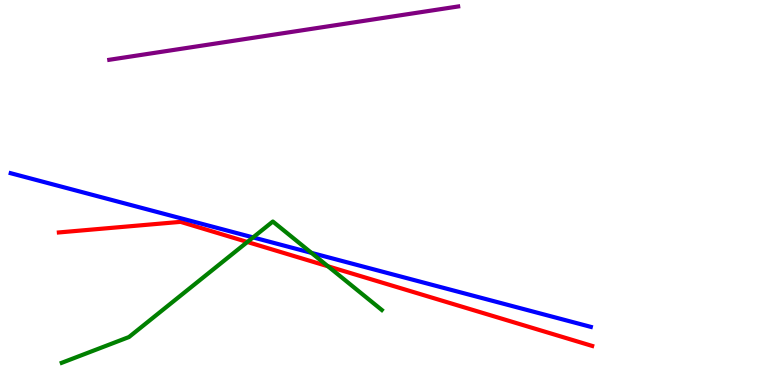[{'lines': ['blue', 'red'], 'intersections': []}, {'lines': ['green', 'red'], 'intersections': [{'x': 3.19, 'y': 3.71}, {'x': 4.23, 'y': 3.08}]}, {'lines': ['purple', 'red'], 'intersections': []}, {'lines': ['blue', 'green'], 'intersections': [{'x': 3.27, 'y': 3.83}, {'x': 4.02, 'y': 3.43}]}, {'lines': ['blue', 'purple'], 'intersections': []}, {'lines': ['green', 'purple'], 'intersections': []}]